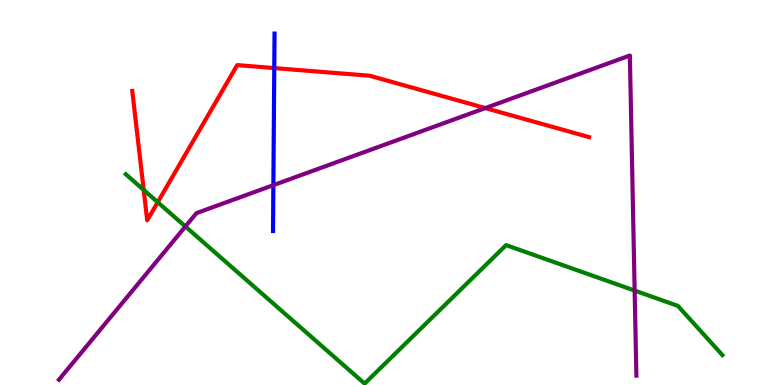[{'lines': ['blue', 'red'], 'intersections': [{'x': 3.54, 'y': 8.23}]}, {'lines': ['green', 'red'], 'intersections': [{'x': 1.85, 'y': 5.07}, {'x': 2.04, 'y': 4.75}]}, {'lines': ['purple', 'red'], 'intersections': [{'x': 6.26, 'y': 7.19}]}, {'lines': ['blue', 'green'], 'intersections': []}, {'lines': ['blue', 'purple'], 'intersections': [{'x': 3.53, 'y': 5.19}]}, {'lines': ['green', 'purple'], 'intersections': [{'x': 2.39, 'y': 4.12}, {'x': 8.19, 'y': 2.45}]}]